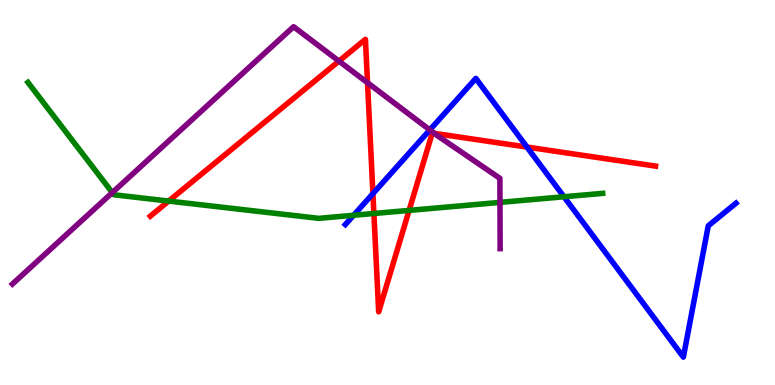[{'lines': ['blue', 'red'], 'intersections': [{'x': 4.81, 'y': 4.97}, {'x': 6.8, 'y': 6.18}]}, {'lines': ['green', 'red'], 'intersections': [{'x': 2.18, 'y': 4.78}, {'x': 4.82, 'y': 4.45}, {'x': 5.28, 'y': 4.54}]}, {'lines': ['purple', 'red'], 'intersections': [{'x': 4.37, 'y': 8.41}, {'x': 4.74, 'y': 7.85}, {'x': 5.6, 'y': 6.54}]}, {'lines': ['blue', 'green'], 'intersections': [{'x': 4.56, 'y': 4.41}, {'x': 7.28, 'y': 4.89}]}, {'lines': ['blue', 'purple'], 'intersections': [{'x': 5.55, 'y': 6.63}]}, {'lines': ['green', 'purple'], 'intersections': [{'x': 1.45, 'y': 5.0}, {'x': 6.45, 'y': 4.74}]}]